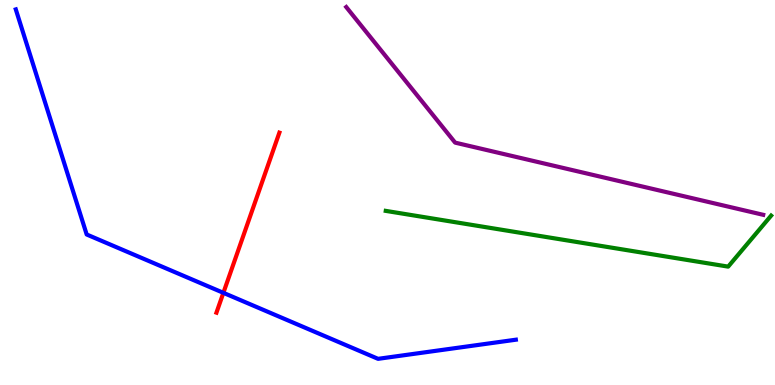[{'lines': ['blue', 'red'], 'intersections': [{'x': 2.88, 'y': 2.39}]}, {'lines': ['green', 'red'], 'intersections': []}, {'lines': ['purple', 'red'], 'intersections': []}, {'lines': ['blue', 'green'], 'intersections': []}, {'lines': ['blue', 'purple'], 'intersections': []}, {'lines': ['green', 'purple'], 'intersections': []}]